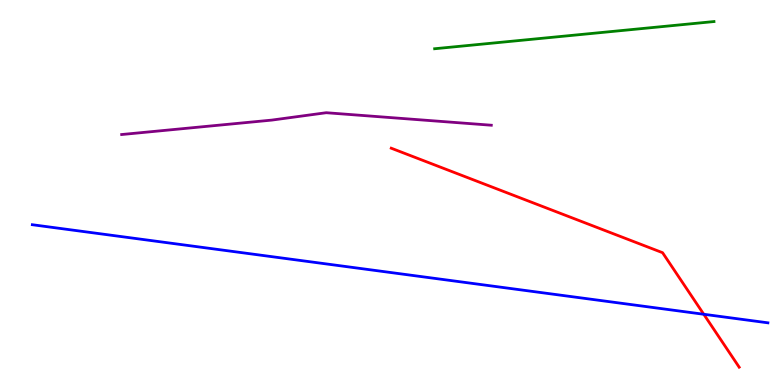[{'lines': ['blue', 'red'], 'intersections': [{'x': 9.08, 'y': 1.84}]}, {'lines': ['green', 'red'], 'intersections': []}, {'lines': ['purple', 'red'], 'intersections': []}, {'lines': ['blue', 'green'], 'intersections': []}, {'lines': ['blue', 'purple'], 'intersections': []}, {'lines': ['green', 'purple'], 'intersections': []}]